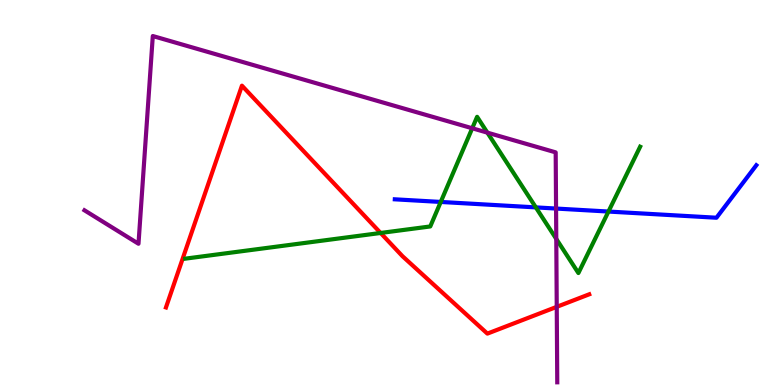[{'lines': ['blue', 'red'], 'intersections': []}, {'lines': ['green', 'red'], 'intersections': [{'x': 4.91, 'y': 3.95}]}, {'lines': ['purple', 'red'], 'intersections': [{'x': 7.18, 'y': 2.03}]}, {'lines': ['blue', 'green'], 'intersections': [{'x': 5.69, 'y': 4.75}, {'x': 6.91, 'y': 4.61}, {'x': 7.85, 'y': 4.51}]}, {'lines': ['blue', 'purple'], 'intersections': [{'x': 7.18, 'y': 4.58}]}, {'lines': ['green', 'purple'], 'intersections': [{'x': 6.09, 'y': 6.67}, {'x': 6.29, 'y': 6.55}, {'x': 7.18, 'y': 3.79}]}]